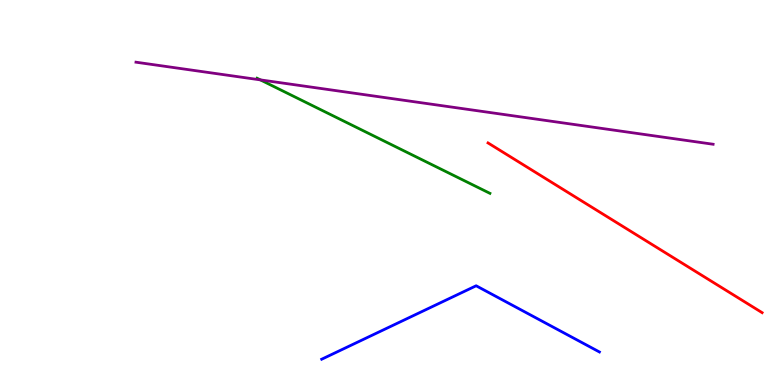[{'lines': ['blue', 'red'], 'intersections': []}, {'lines': ['green', 'red'], 'intersections': []}, {'lines': ['purple', 'red'], 'intersections': []}, {'lines': ['blue', 'green'], 'intersections': []}, {'lines': ['blue', 'purple'], 'intersections': []}, {'lines': ['green', 'purple'], 'intersections': [{'x': 3.36, 'y': 7.93}]}]